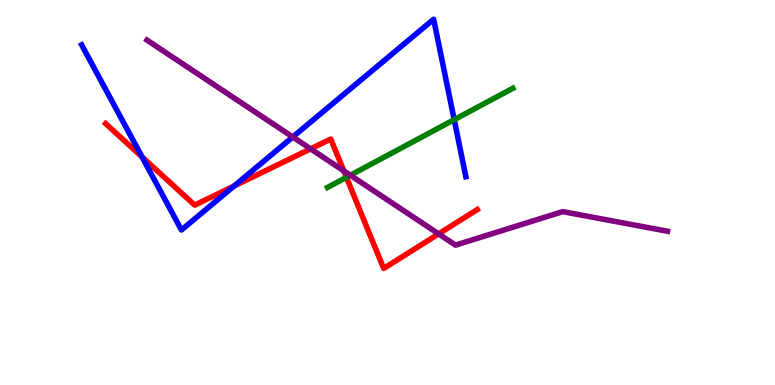[{'lines': ['blue', 'red'], 'intersections': [{'x': 1.83, 'y': 5.92}, {'x': 3.02, 'y': 5.17}]}, {'lines': ['green', 'red'], 'intersections': [{'x': 4.47, 'y': 5.39}]}, {'lines': ['purple', 'red'], 'intersections': [{'x': 4.01, 'y': 6.13}, {'x': 4.44, 'y': 5.56}, {'x': 5.66, 'y': 3.92}]}, {'lines': ['blue', 'green'], 'intersections': [{'x': 5.86, 'y': 6.89}]}, {'lines': ['blue', 'purple'], 'intersections': [{'x': 3.78, 'y': 6.44}]}, {'lines': ['green', 'purple'], 'intersections': [{'x': 4.52, 'y': 5.45}]}]